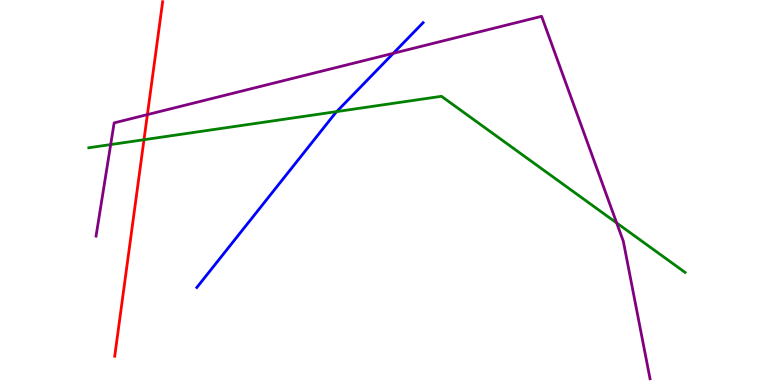[{'lines': ['blue', 'red'], 'intersections': []}, {'lines': ['green', 'red'], 'intersections': [{'x': 1.86, 'y': 6.37}]}, {'lines': ['purple', 'red'], 'intersections': [{'x': 1.9, 'y': 7.02}]}, {'lines': ['blue', 'green'], 'intersections': [{'x': 4.34, 'y': 7.1}]}, {'lines': ['blue', 'purple'], 'intersections': [{'x': 5.08, 'y': 8.62}]}, {'lines': ['green', 'purple'], 'intersections': [{'x': 1.43, 'y': 6.24}, {'x': 7.96, 'y': 4.21}]}]